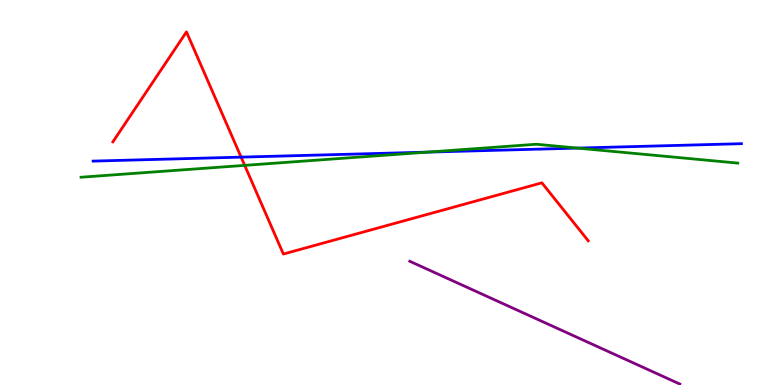[{'lines': ['blue', 'red'], 'intersections': [{'x': 3.11, 'y': 5.92}]}, {'lines': ['green', 'red'], 'intersections': [{'x': 3.16, 'y': 5.7}]}, {'lines': ['purple', 'red'], 'intersections': []}, {'lines': ['blue', 'green'], 'intersections': [{'x': 5.52, 'y': 6.05}, {'x': 7.45, 'y': 6.15}]}, {'lines': ['blue', 'purple'], 'intersections': []}, {'lines': ['green', 'purple'], 'intersections': []}]